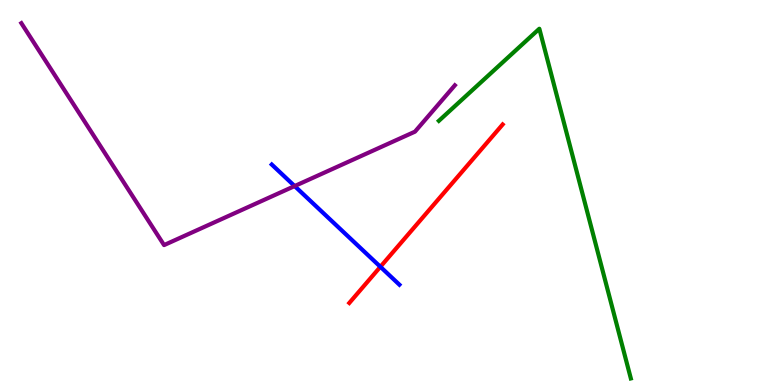[{'lines': ['blue', 'red'], 'intersections': [{'x': 4.91, 'y': 3.07}]}, {'lines': ['green', 'red'], 'intersections': []}, {'lines': ['purple', 'red'], 'intersections': []}, {'lines': ['blue', 'green'], 'intersections': []}, {'lines': ['blue', 'purple'], 'intersections': [{'x': 3.8, 'y': 5.17}]}, {'lines': ['green', 'purple'], 'intersections': []}]